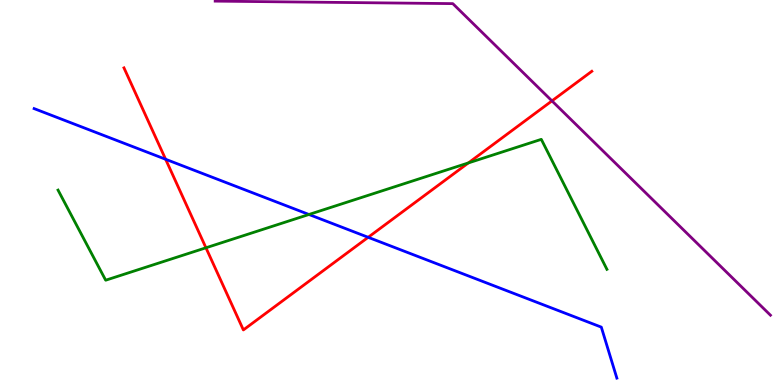[{'lines': ['blue', 'red'], 'intersections': [{'x': 2.14, 'y': 5.86}, {'x': 4.75, 'y': 3.84}]}, {'lines': ['green', 'red'], 'intersections': [{'x': 2.66, 'y': 3.56}, {'x': 6.04, 'y': 5.77}]}, {'lines': ['purple', 'red'], 'intersections': [{'x': 7.12, 'y': 7.38}]}, {'lines': ['blue', 'green'], 'intersections': [{'x': 3.99, 'y': 4.43}]}, {'lines': ['blue', 'purple'], 'intersections': []}, {'lines': ['green', 'purple'], 'intersections': []}]